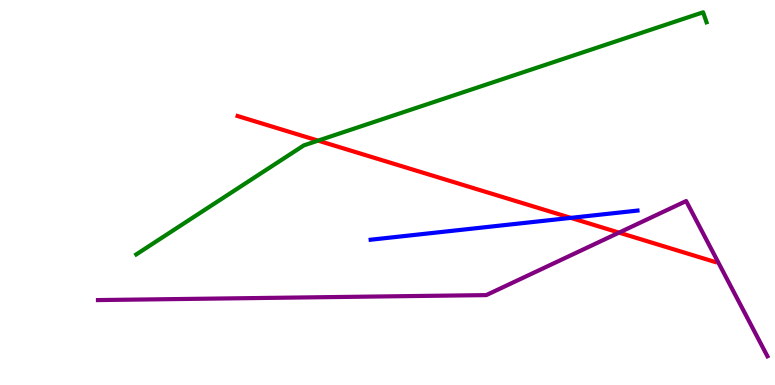[{'lines': ['blue', 'red'], 'intersections': [{'x': 7.37, 'y': 4.34}]}, {'lines': ['green', 'red'], 'intersections': [{'x': 4.1, 'y': 6.35}]}, {'lines': ['purple', 'red'], 'intersections': [{'x': 7.99, 'y': 3.96}]}, {'lines': ['blue', 'green'], 'intersections': []}, {'lines': ['blue', 'purple'], 'intersections': []}, {'lines': ['green', 'purple'], 'intersections': []}]